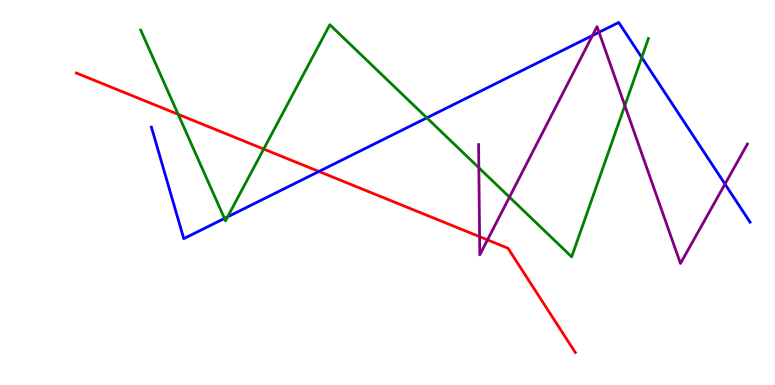[{'lines': ['blue', 'red'], 'intersections': [{'x': 4.12, 'y': 5.55}]}, {'lines': ['green', 'red'], 'intersections': [{'x': 2.3, 'y': 7.03}, {'x': 3.4, 'y': 6.13}]}, {'lines': ['purple', 'red'], 'intersections': [{'x': 6.19, 'y': 3.85}, {'x': 6.29, 'y': 3.77}]}, {'lines': ['blue', 'green'], 'intersections': [{'x': 2.9, 'y': 4.33}, {'x': 2.94, 'y': 4.37}, {'x': 5.51, 'y': 6.94}, {'x': 8.28, 'y': 8.51}]}, {'lines': ['blue', 'purple'], 'intersections': [{'x': 7.64, 'y': 9.08}, {'x': 7.73, 'y': 9.16}, {'x': 9.35, 'y': 5.22}]}, {'lines': ['green', 'purple'], 'intersections': [{'x': 6.18, 'y': 5.64}, {'x': 6.57, 'y': 4.88}, {'x': 8.06, 'y': 7.26}]}]